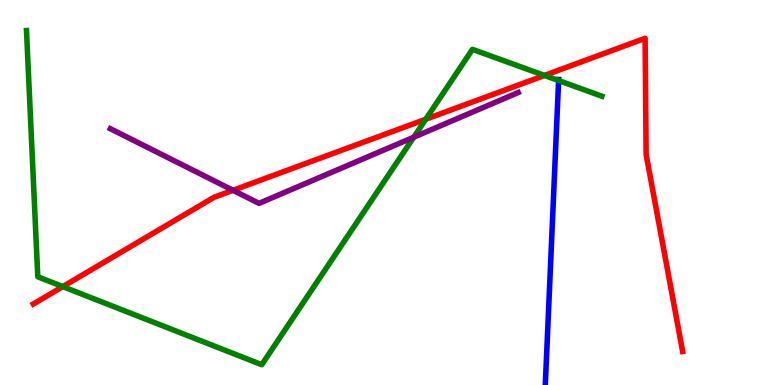[{'lines': ['blue', 'red'], 'intersections': []}, {'lines': ['green', 'red'], 'intersections': [{'x': 0.81, 'y': 2.56}, {'x': 5.49, 'y': 6.9}, {'x': 7.03, 'y': 8.04}]}, {'lines': ['purple', 'red'], 'intersections': [{'x': 3.01, 'y': 5.06}]}, {'lines': ['blue', 'green'], 'intersections': [{'x': 7.21, 'y': 7.91}]}, {'lines': ['blue', 'purple'], 'intersections': []}, {'lines': ['green', 'purple'], 'intersections': [{'x': 5.34, 'y': 6.44}]}]